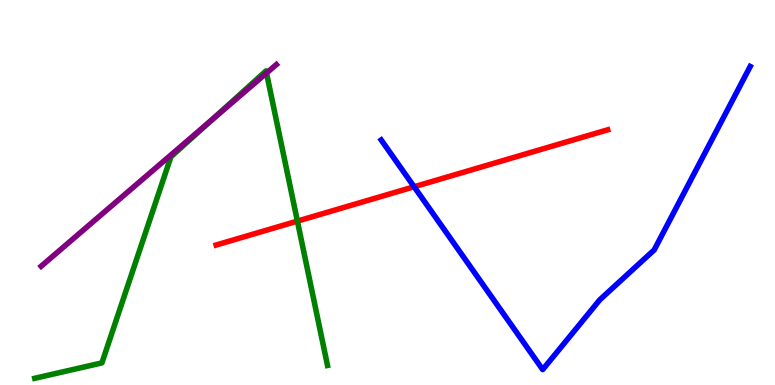[{'lines': ['blue', 'red'], 'intersections': [{'x': 5.34, 'y': 5.15}]}, {'lines': ['green', 'red'], 'intersections': [{'x': 3.84, 'y': 4.26}]}, {'lines': ['purple', 'red'], 'intersections': []}, {'lines': ['blue', 'green'], 'intersections': []}, {'lines': ['blue', 'purple'], 'intersections': []}, {'lines': ['green', 'purple'], 'intersections': [{'x': 2.72, 'y': 6.86}, {'x': 3.44, 'y': 8.1}]}]